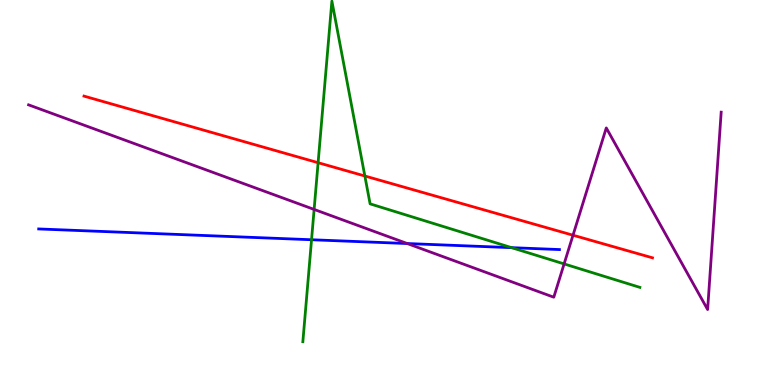[{'lines': ['blue', 'red'], 'intersections': []}, {'lines': ['green', 'red'], 'intersections': [{'x': 4.1, 'y': 5.77}, {'x': 4.71, 'y': 5.43}]}, {'lines': ['purple', 'red'], 'intersections': [{'x': 7.39, 'y': 3.89}]}, {'lines': ['blue', 'green'], 'intersections': [{'x': 4.02, 'y': 3.77}, {'x': 6.6, 'y': 3.57}]}, {'lines': ['blue', 'purple'], 'intersections': [{'x': 5.25, 'y': 3.67}]}, {'lines': ['green', 'purple'], 'intersections': [{'x': 4.05, 'y': 4.56}, {'x': 7.28, 'y': 3.15}]}]